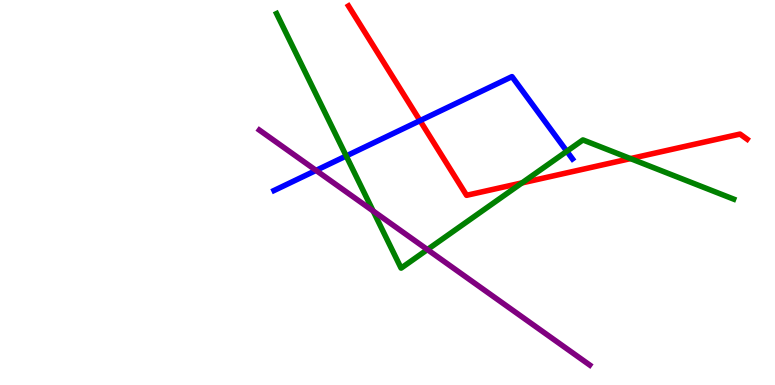[{'lines': ['blue', 'red'], 'intersections': [{'x': 5.42, 'y': 6.87}]}, {'lines': ['green', 'red'], 'intersections': [{'x': 6.74, 'y': 5.25}, {'x': 8.14, 'y': 5.88}]}, {'lines': ['purple', 'red'], 'intersections': []}, {'lines': ['blue', 'green'], 'intersections': [{'x': 4.47, 'y': 5.95}, {'x': 7.31, 'y': 6.07}]}, {'lines': ['blue', 'purple'], 'intersections': [{'x': 4.08, 'y': 5.57}]}, {'lines': ['green', 'purple'], 'intersections': [{'x': 4.81, 'y': 4.52}, {'x': 5.51, 'y': 3.52}]}]